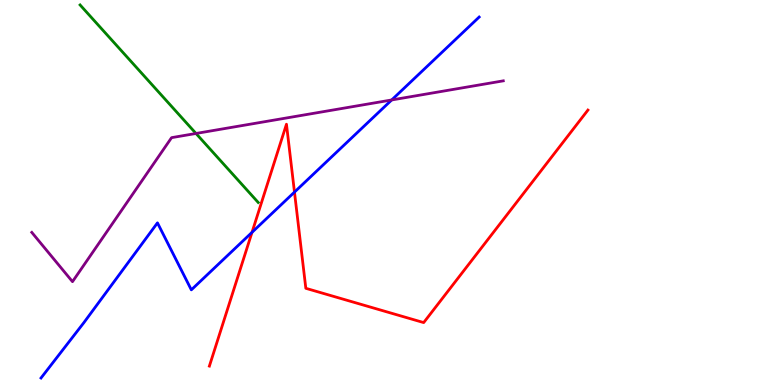[{'lines': ['blue', 'red'], 'intersections': [{'x': 3.25, 'y': 3.96}, {'x': 3.8, 'y': 5.01}]}, {'lines': ['green', 'red'], 'intersections': []}, {'lines': ['purple', 'red'], 'intersections': []}, {'lines': ['blue', 'green'], 'intersections': []}, {'lines': ['blue', 'purple'], 'intersections': [{'x': 5.05, 'y': 7.4}]}, {'lines': ['green', 'purple'], 'intersections': [{'x': 2.53, 'y': 6.53}]}]